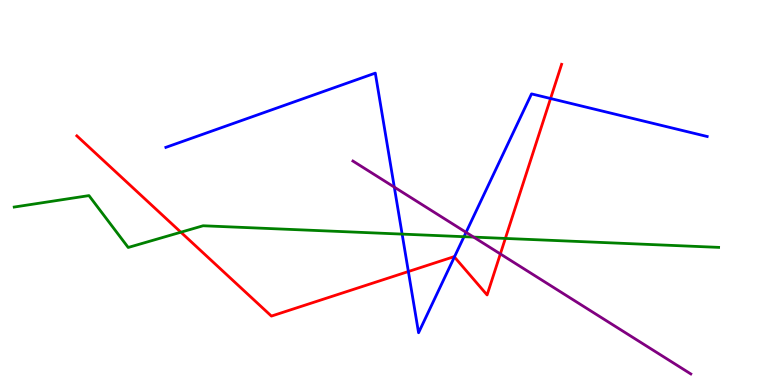[{'lines': ['blue', 'red'], 'intersections': [{'x': 5.27, 'y': 2.95}, {'x': 5.86, 'y': 3.33}, {'x': 7.1, 'y': 7.44}]}, {'lines': ['green', 'red'], 'intersections': [{'x': 2.33, 'y': 3.97}, {'x': 6.52, 'y': 3.81}]}, {'lines': ['purple', 'red'], 'intersections': [{'x': 6.46, 'y': 3.4}]}, {'lines': ['blue', 'green'], 'intersections': [{'x': 5.19, 'y': 3.92}, {'x': 5.99, 'y': 3.85}]}, {'lines': ['blue', 'purple'], 'intersections': [{'x': 5.09, 'y': 5.14}, {'x': 6.01, 'y': 3.97}]}, {'lines': ['green', 'purple'], 'intersections': [{'x': 6.11, 'y': 3.84}]}]